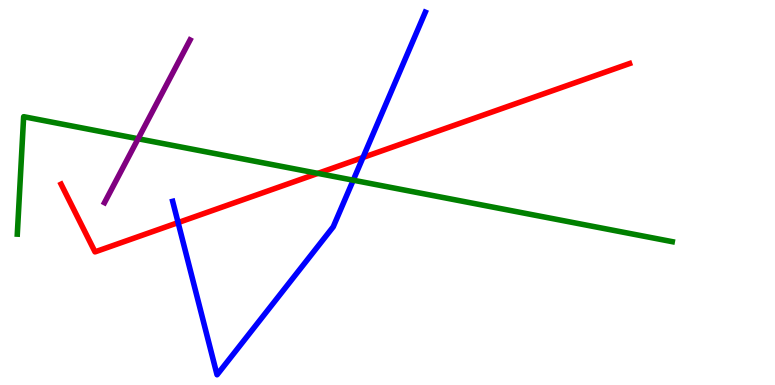[{'lines': ['blue', 'red'], 'intersections': [{'x': 2.3, 'y': 4.22}, {'x': 4.68, 'y': 5.91}]}, {'lines': ['green', 'red'], 'intersections': [{'x': 4.1, 'y': 5.5}]}, {'lines': ['purple', 'red'], 'intersections': []}, {'lines': ['blue', 'green'], 'intersections': [{'x': 4.56, 'y': 5.32}]}, {'lines': ['blue', 'purple'], 'intersections': []}, {'lines': ['green', 'purple'], 'intersections': [{'x': 1.78, 'y': 6.4}]}]